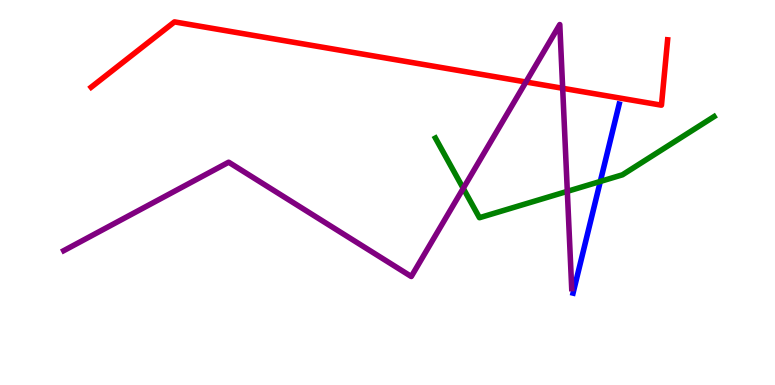[{'lines': ['blue', 'red'], 'intersections': []}, {'lines': ['green', 'red'], 'intersections': []}, {'lines': ['purple', 'red'], 'intersections': [{'x': 6.79, 'y': 7.87}, {'x': 7.26, 'y': 7.71}]}, {'lines': ['blue', 'green'], 'intersections': [{'x': 7.75, 'y': 5.29}]}, {'lines': ['blue', 'purple'], 'intersections': []}, {'lines': ['green', 'purple'], 'intersections': [{'x': 5.98, 'y': 5.11}, {'x': 7.32, 'y': 5.03}]}]